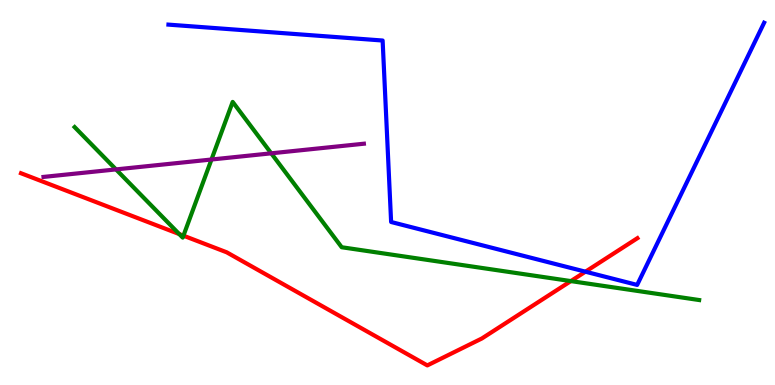[{'lines': ['blue', 'red'], 'intersections': [{'x': 7.55, 'y': 2.94}]}, {'lines': ['green', 'red'], 'intersections': [{'x': 2.31, 'y': 3.92}, {'x': 2.37, 'y': 3.88}, {'x': 7.37, 'y': 2.7}]}, {'lines': ['purple', 'red'], 'intersections': []}, {'lines': ['blue', 'green'], 'intersections': []}, {'lines': ['blue', 'purple'], 'intersections': []}, {'lines': ['green', 'purple'], 'intersections': [{'x': 1.5, 'y': 5.6}, {'x': 2.73, 'y': 5.86}, {'x': 3.5, 'y': 6.02}]}]